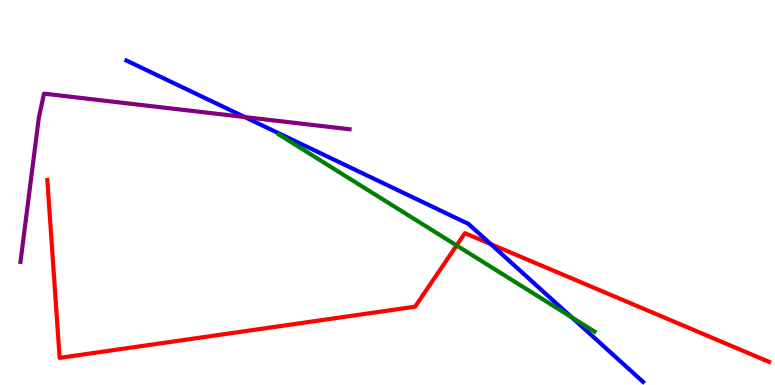[{'lines': ['blue', 'red'], 'intersections': [{'x': 6.33, 'y': 3.66}]}, {'lines': ['green', 'red'], 'intersections': [{'x': 5.89, 'y': 3.62}]}, {'lines': ['purple', 'red'], 'intersections': []}, {'lines': ['blue', 'green'], 'intersections': [{'x': 7.38, 'y': 1.76}]}, {'lines': ['blue', 'purple'], 'intersections': [{'x': 3.16, 'y': 6.96}]}, {'lines': ['green', 'purple'], 'intersections': []}]